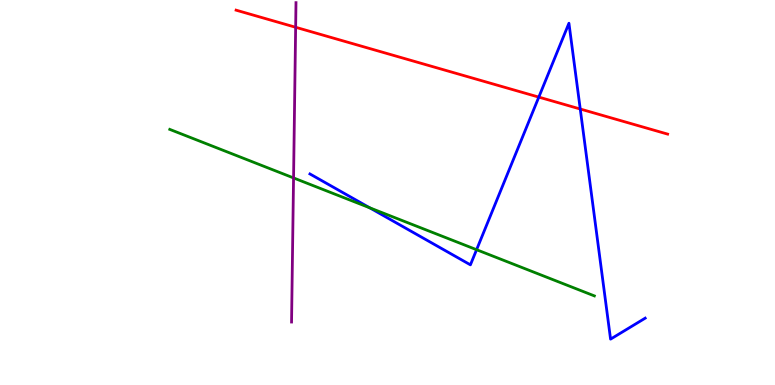[{'lines': ['blue', 'red'], 'intersections': [{'x': 6.95, 'y': 7.48}, {'x': 7.49, 'y': 7.17}]}, {'lines': ['green', 'red'], 'intersections': []}, {'lines': ['purple', 'red'], 'intersections': [{'x': 3.81, 'y': 9.29}]}, {'lines': ['blue', 'green'], 'intersections': [{'x': 4.77, 'y': 4.6}, {'x': 6.15, 'y': 3.51}]}, {'lines': ['blue', 'purple'], 'intersections': []}, {'lines': ['green', 'purple'], 'intersections': [{'x': 3.79, 'y': 5.38}]}]